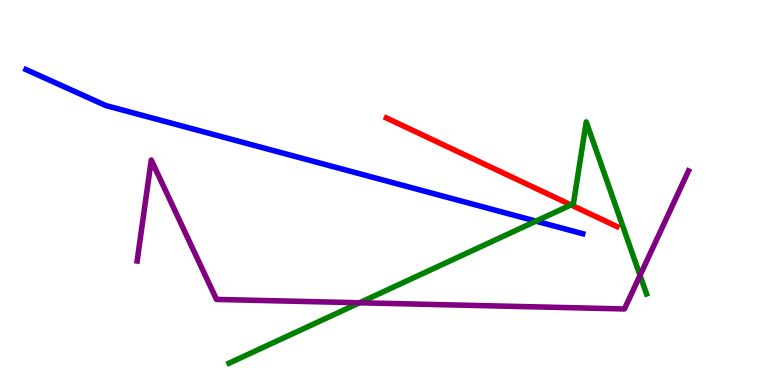[{'lines': ['blue', 'red'], 'intersections': []}, {'lines': ['green', 'red'], 'intersections': [{'x': 7.37, 'y': 4.68}]}, {'lines': ['purple', 'red'], 'intersections': []}, {'lines': ['blue', 'green'], 'intersections': [{'x': 6.92, 'y': 4.26}]}, {'lines': ['blue', 'purple'], 'intersections': []}, {'lines': ['green', 'purple'], 'intersections': [{'x': 4.64, 'y': 2.14}, {'x': 8.26, 'y': 2.85}]}]